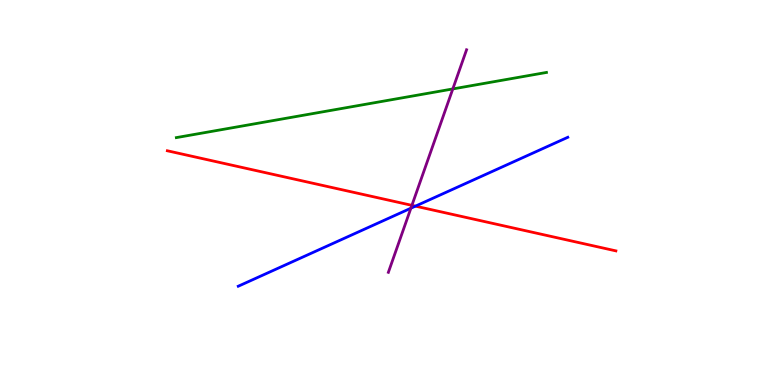[{'lines': ['blue', 'red'], 'intersections': [{'x': 5.36, 'y': 4.65}]}, {'lines': ['green', 'red'], 'intersections': []}, {'lines': ['purple', 'red'], 'intersections': [{'x': 5.31, 'y': 4.67}]}, {'lines': ['blue', 'green'], 'intersections': []}, {'lines': ['blue', 'purple'], 'intersections': [{'x': 5.3, 'y': 4.59}]}, {'lines': ['green', 'purple'], 'intersections': [{'x': 5.84, 'y': 7.69}]}]